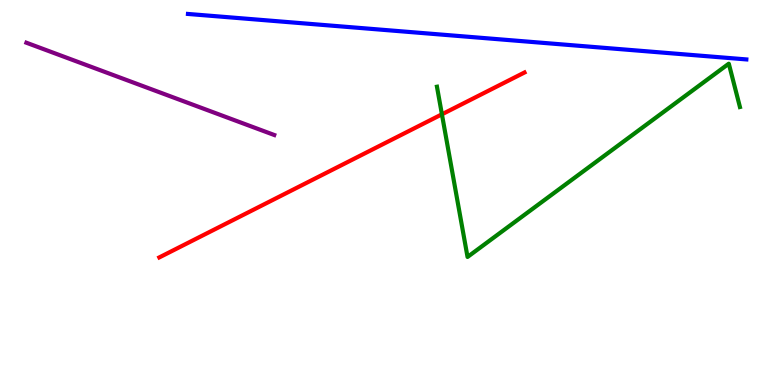[{'lines': ['blue', 'red'], 'intersections': []}, {'lines': ['green', 'red'], 'intersections': [{'x': 5.7, 'y': 7.03}]}, {'lines': ['purple', 'red'], 'intersections': []}, {'lines': ['blue', 'green'], 'intersections': []}, {'lines': ['blue', 'purple'], 'intersections': []}, {'lines': ['green', 'purple'], 'intersections': []}]